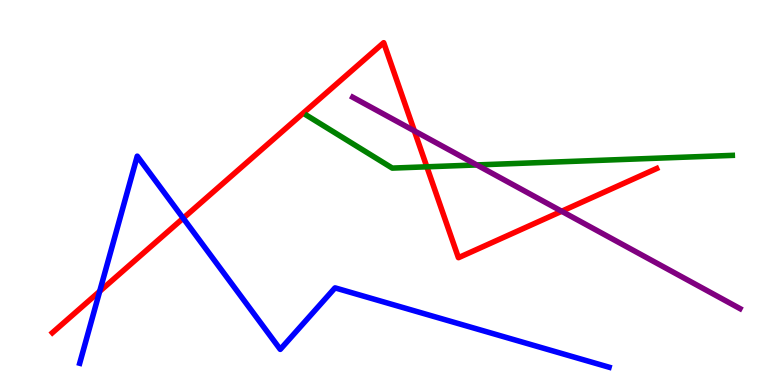[{'lines': ['blue', 'red'], 'intersections': [{'x': 1.29, 'y': 2.43}, {'x': 2.36, 'y': 4.33}]}, {'lines': ['green', 'red'], 'intersections': [{'x': 5.51, 'y': 5.67}]}, {'lines': ['purple', 'red'], 'intersections': [{'x': 5.35, 'y': 6.6}, {'x': 7.25, 'y': 4.51}]}, {'lines': ['blue', 'green'], 'intersections': []}, {'lines': ['blue', 'purple'], 'intersections': []}, {'lines': ['green', 'purple'], 'intersections': [{'x': 6.15, 'y': 5.72}]}]